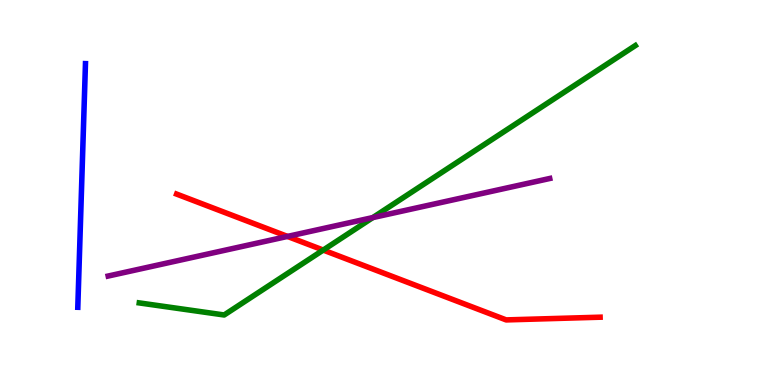[{'lines': ['blue', 'red'], 'intersections': []}, {'lines': ['green', 'red'], 'intersections': [{'x': 4.17, 'y': 3.5}]}, {'lines': ['purple', 'red'], 'intersections': [{'x': 3.71, 'y': 3.86}]}, {'lines': ['blue', 'green'], 'intersections': []}, {'lines': ['blue', 'purple'], 'intersections': []}, {'lines': ['green', 'purple'], 'intersections': [{'x': 4.81, 'y': 4.35}]}]